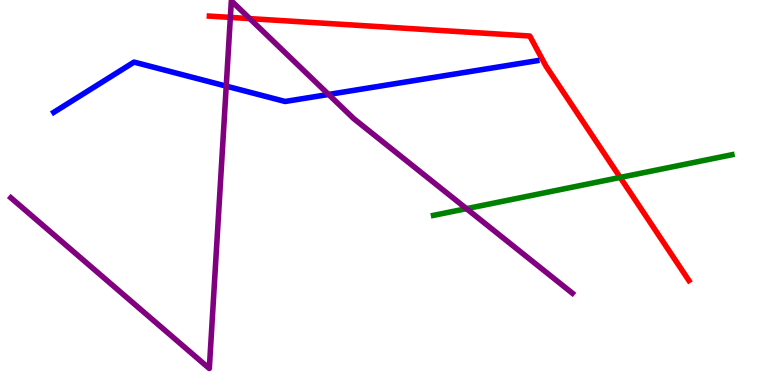[{'lines': ['blue', 'red'], 'intersections': []}, {'lines': ['green', 'red'], 'intersections': [{'x': 8.0, 'y': 5.39}]}, {'lines': ['purple', 'red'], 'intersections': [{'x': 2.97, 'y': 9.55}, {'x': 3.22, 'y': 9.52}]}, {'lines': ['blue', 'green'], 'intersections': []}, {'lines': ['blue', 'purple'], 'intersections': [{'x': 2.92, 'y': 7.76}, {'x': 4.24, 'y': 7.55}]}, {'lines': ['green', 'purple'], 'intersections': [{'x': 6.02, 'y': 4.58}]}]